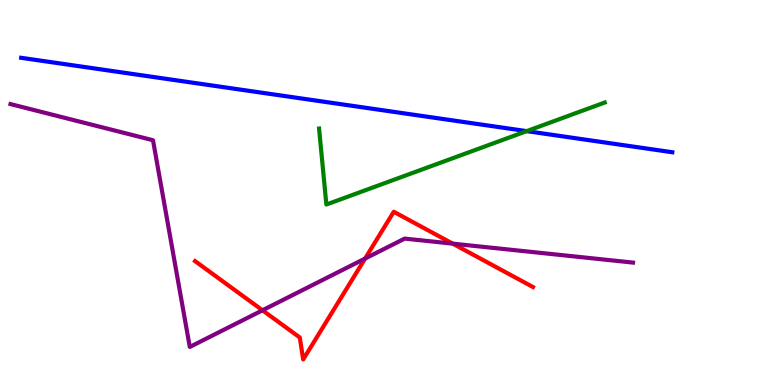[{'lines': ['blue', 'red'], 'intersections': []}, {'lines': ['green', 'red'], 'intersections': []}, {'lines': ['purple', 'red'], 'intersections': [{'x': 3.39, 'y': 1.94}, {'x': 4.71, 'y': 3.28}, {'x': 5.84, 'y': 3.67}]}, {'lines': ['blue', 'green'], 'intersections': [{'x': 6.8, 'y': 6.59}]}, {'lines': ['blue', 'purple'], 'intersections': []}, {'lines': ['green', 'purple'], 'intersections': []}]